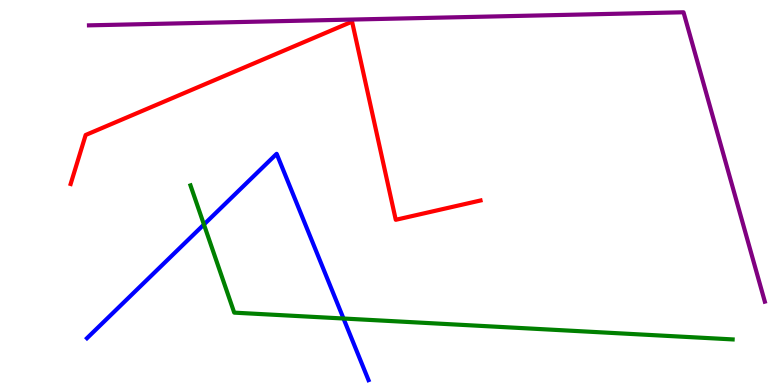[{'lines': ['blue', 'red'], 'intersections': []}, {'lines': ['green', 'red'], 'intersections': []}, {'lines': ['purple', 'red'], 'intersections': []}, {'lines': ['blue', 'green'], 'intersections': [{'x': 2.63, 'y': 4.17}, {'x': 4.43, 'y': 1.73}]}, {'lines': ['blue', 'purple'], 'intersections': []}, {'lines': ['green', 'purple'], 'intersections': []}]